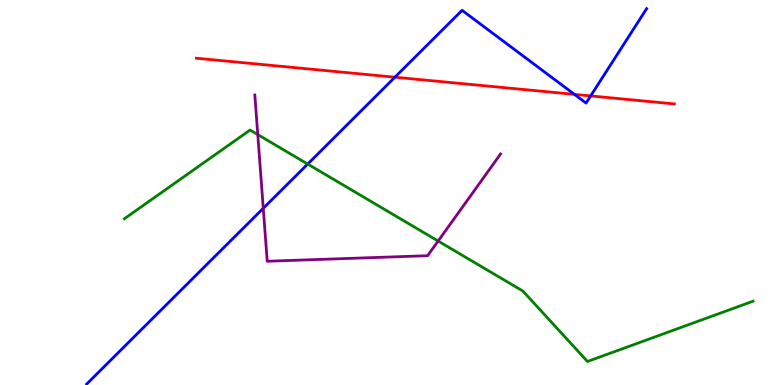[{'lines': ['blue', 'red'], 'intersections': [{'x': 5.1, 'y': 7.99}, {'x': 7.41, 'y': 7.55}, {'x': 7.62, 'y': 7.51}]}, {'lines': ['green', 'red'], 'intersections': []}, {'lines': ['purple', 'red'], 'intersections': []}, {'lines': ['blue', 'green'], 'intersections': [{'x': 3.97, 'y': 5.74}]}, {'lines': ['blue', 'purple'], 'intersections': [{'x': 3.4, 'y': 4.59}]}, {'lines': ['green', 'purple'], 'intersections': [{'x': 3.33, 'y': 6.5}, {'x': 5.65, 'y': 3.74}]}]